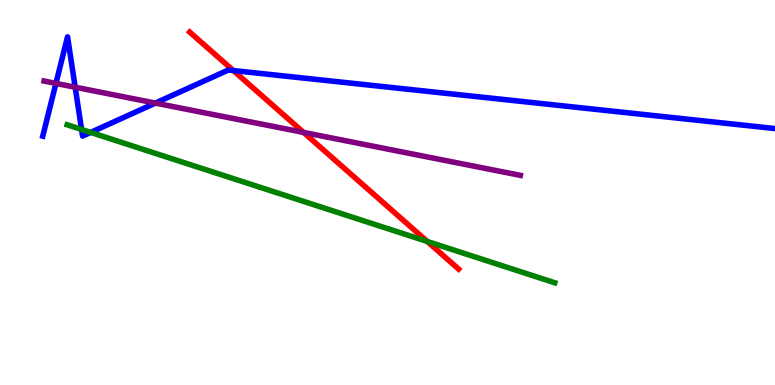[{'lines': ['blue', 'red'], 'intersections': [{'x': 3.01, 'y': 8.17}]}, {'lines': ['green', 'red'], 'intersections': [{'x': 5.51, 'y': 3.73}]}, {'lines': ['purple', 'red'], 'intersections': [{'x': 3.92, 'y': 6.56}]}, {'lines': ['blue', 'green'], 'intersections': [{'x': 1.05, 'y': 6.64}, {'x': 1.17, 'y': 6.56}]}, {'lines': ['blue', 'purple'], 'intersections': [{'x': 0.722, 'y': 7.83}, {'x': 0.97, 'y': 7.73}, {'x': 2.0, 'y': 7.32}]}, {'lines': ['green', 'purple'], 'intersections': []}]